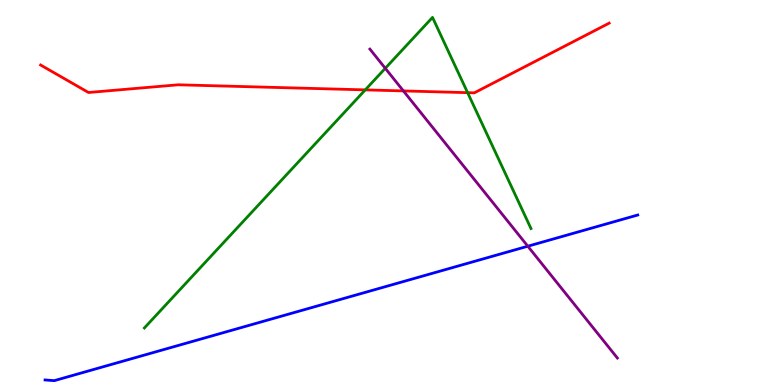[{'lines': ['blue', 'red'], 'intersections': []}, {'lines': ['green', 'red'], 'intersections': [{'x': 4.71, 'y': 7.67}, {'x': 6.03, 'y': 7.59}]}, {'lines': ['purple', 'red'], 'intersections': [{'x': 5.21, 'y': 7.64}]}, {'lines': ['blue', 'green'], 'intersections': []}, {'lines': ['blue', 'purple'], 'intersections': [{'x': 6.81, 'y': 3.6}]}, {'lines': ['green', 'purple'], 'intersections': [{'x': 4.97, 'y': 8.23}]}]